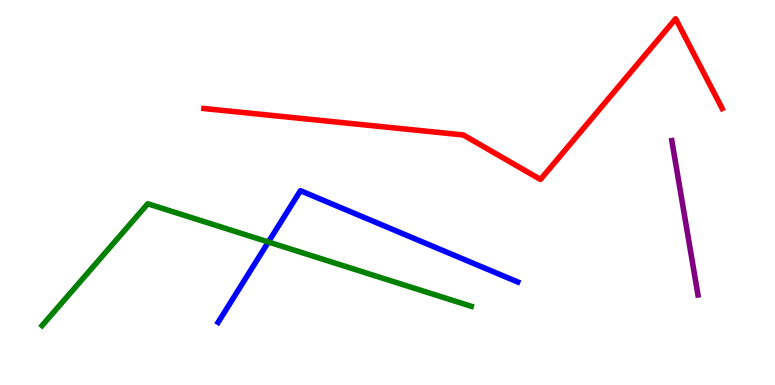[{'lines': ['blue', 'red'], 'intersections': []}, {'lines': ['green', 'red'], 'intersections': []}, {'lines': ['purple', 'red'], 'intersections': []}, {'lines': ['blue', 'green'], 'intersections': [{'x': 3.46, 'y': 3.71}]}, {'lines': ['blue', 'purple'], 'intersections': []}, {'lines': ['green', 'purple'], 'intersections': []}]